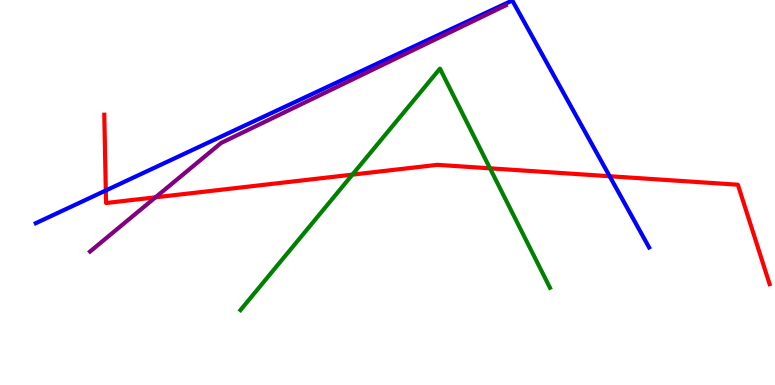[{'lines': ['blue', 'red'], 'intersections': [{'x': 1.37, 'y': 5.05}, {'x': 7.87, 'y': 5.42}]}, {'lines': ['green', 'red'], 'intersections': [{'x': 4.55, 'y': 5.46}, {'x': 6.32, 'y': 5.63}]}, {'lines': ['purple', 'red'], 'intersections': [{'x': 2.01, 'y': 4.87}]}, {'lines': ['blue', 'green'], 'intersections': []}, {'lines': ['blue', 'purple'], 'intersections': []}, {'lines': ['green', 'purple'], 'intersections': []}]